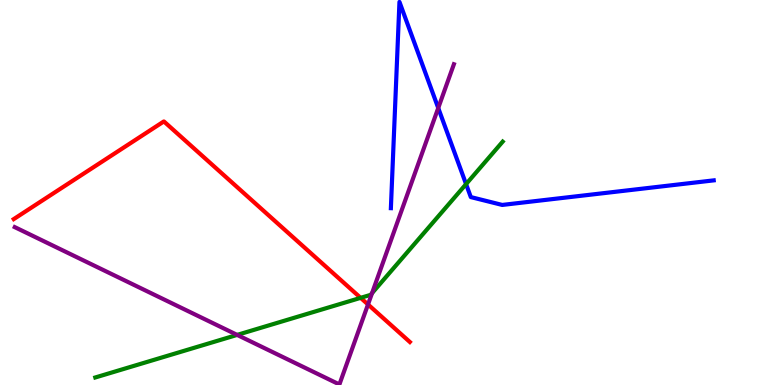[{'lines': ['blue', 'red'], 'intersections': []}, {'lines': ['green', 'red'], 'intersections': [{'x': 4.65, 'y': 2.26}]}, {'lines': ['purple', 'red'], 'intersections': [{'x': 4.75, 'y': 2.09}]}, {'lines': ['blue', 'green'], 'intersections': [{'x': 6.01, 'y': 5.22}]}, {'lines': ['blue', 'purple'], 'intersections': [{'x': 5.65, 'y': 7.19}]}, {'lines': ['green', 'purple'], 'intersections': [{'x': 3.06, 'y': 1.3}, {'x': 4.8, 'y': 2.39}]}]